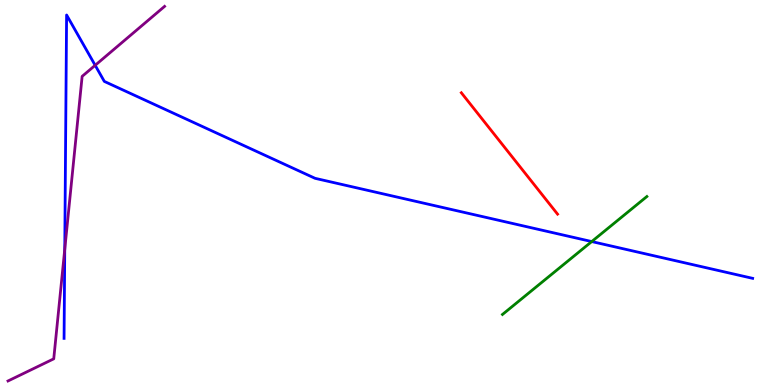[{'lines': ['blue', 'red'], 'intersections': []}, {'lines': ['green', 'red'], 'intersections': []}, {'lines': ['purple', 'red'], 'intersections': []}, {'lines': ['blue', 'green'], 'intersections': [{'x': 7.64, 'y': 3.73}]}, {'lines': ['blue', 'purple'], 'intersections': [{'x': 0.836, 'y': 3.53}, {'x': 1.23, 'y': 8.3}]}, {'lines': ['green', 'purple'], 'intersections': []}]